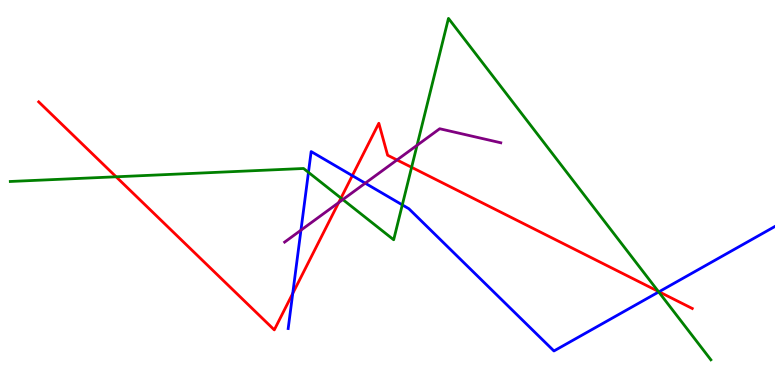[{'lines': ['blue', 'red'], 'intersections': [{'x': 3.78, 'y': 2.38}, {'x': 4.55, 'y': 5.44}, {'x': 8.5, 'y': 2.42}]}, {'lines': ['green', 'red'], 'intersections': [{'x': 1.5, 'y': 5.41}, {'x': 4.4, 'y': 4.86}, {'x': 5.31, 'y': 5.65}, {'x': 8.49, 'y': 2.43}]}, {'lines': ['purple', 'red'], 'intersections': [{'x': 4.37, 'y': 4.74}, {'x': 5.12, 'y': 5.85}]}, {'lines': ['blue', 'green'], 'intersections': [{'x': 3.98, 'y': 5.52}, {'x': 5.19, 'y': 4.68}, {'x': 8.5, 'y': 2.42}]}, {'lines': ['blue', 'purple'], 'intersections': [{'x': 3.88, 'y': 4.02}, {'x': 4.71, 'y': 5.24}]}, {'lines': ['green', 'purple'], 'intersections': [{'x': 4.42, 'y': 4.82}, {'x': 5.38, 'y': 6.23}]}]